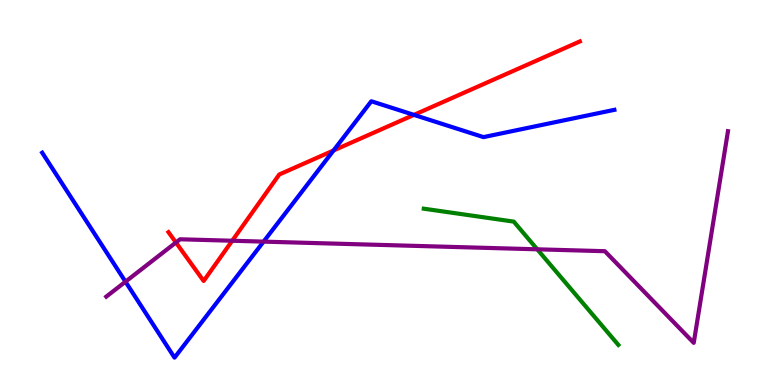[{'lines': ['blue', 'red'], 'intersections': [{'x': 4.3, 'y': 6.09}, {'x': 5.34, 'y': 7.02}]}, {'lines': ['green', 'red'], 'intersections': []}, {'lines': ['purple', 'red'], 'intersections': [{'x': 2.27, 'y': 3.7}, {'x': 3.0, 'y': 3.75}]}, {'lines': ['blue', 'green'], 'intersections': []}, {'lines': ['blue', 'purple'], 'intersections': [{'x': 1.62, 'y': 2.68}, {'x': 3.4, 'y': 3.72}]}, {'lines': ['green', 'purple'], 'intersections': [{'x': 6.93, 'y': 3.52}]}]